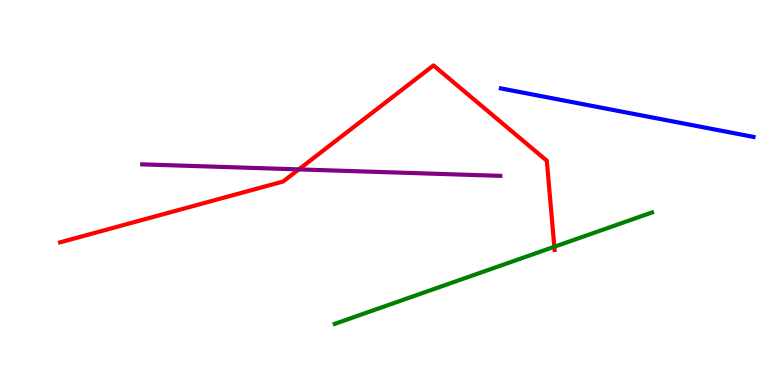[{'lines': ['blue', 'red'], 'intersections': []}, {'lines': ['green', 'red'], 'intersections': [{'x': 7.15, 'y': 3.59}]}, {'lines': ['purple', 'red'], 'intersections': [{'x': 3.86, 'y': 5.6}]}, {'lines': ['blue', 'green'], 'intersections': []}, {'lines': ['blue', 'purple'], 'intersections': []}, {'lines': ['green', 'purple'], 'intersections': []}]